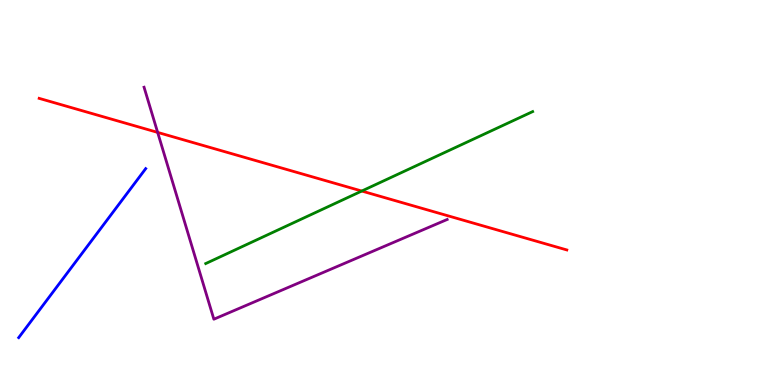[{'lines': ['blue', 'red'], 'intersections': []}, {'lines': ['green', 'red'], 'intersections': [{'x': 4.67, 'y': 5.04}]}, {'lines': ['purple', 'red'], 'intersections': [{'x': 2.03, 'y': 6.56}]}, {'lines': ['blue', 'green'], 'intersections': []}, {'lines': ['blue', 'purple'], 'intersections': []}, {'lines': ['green', 'purple'], 'intersections': []}]